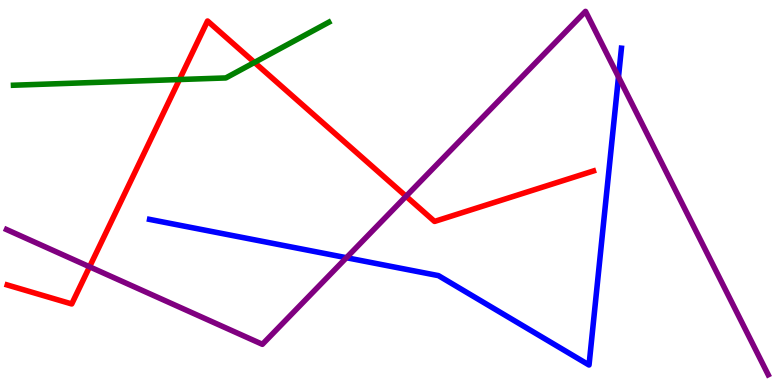[{'lines': ['blue', 'red'], 'intersections': []}, {'lines': ['green', 'red'], 'intersections': [{'x': 2.32, 'y': 7.93}, {'x': 3.28, 'y': 8.38}]}, {'lines': ['purple', 'red'], 'intersections': [{'x': 1.16, 'y': 3.07}, {'x': 5.24, 'y': 4.9}]}, {'lines': ['blue', 'green'], 'intersections': []}, {'lines': ['blue', 'purple'], 'intersections': [{'x': 4.47, 'y': 3.31}, {'x': 7.98, 'y': 8.0}]}, {'lines': ['green', 'purple'], 'intersections': []}]